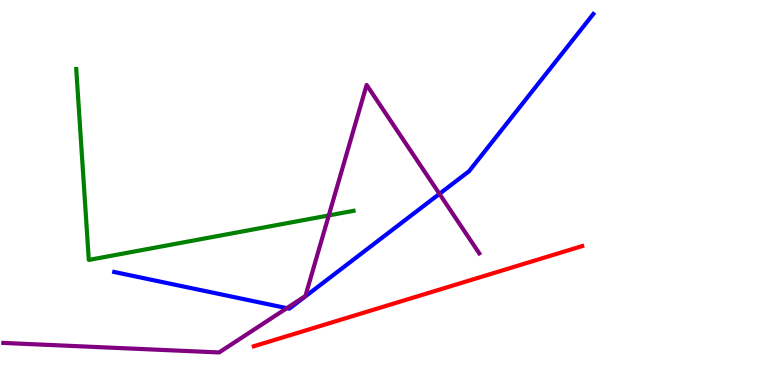[{'lines': ['blue', 'red'], 'intersections': []}, {'lines': ['green', 'red'], 'intersections': []}, {'lines': ['purple', 'red'], 'intersections': []}, {'lines': ['blue', 'green'], 'intersections': []}, {'lines': ['blue', 'purple'], 'intersections': [{'x': 3.7, 'y': 2.0}, {'x': 5.67, 'y': 4.97}]}, {'lines': ['green', 'purple'], 'intersections': [{'x': 4.24, 'y': 4.4}]}]